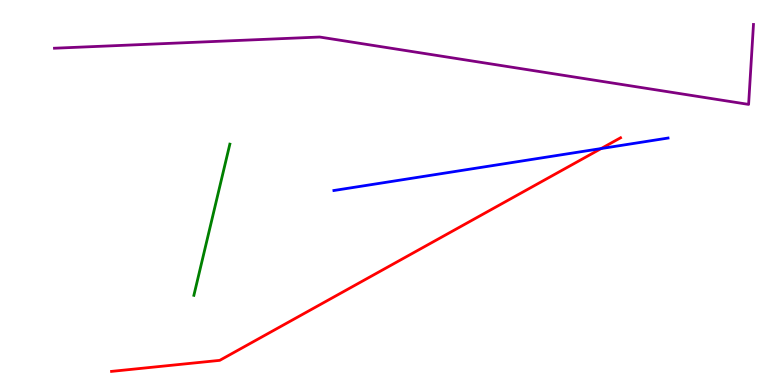[{'lines': ['blue', 'red'], 'intersections': [{'x': 7.76, 'y': 6.14}]}, {'lines': ['green', 'red'], 'intersections': []}, {'lines': ['purple', 'red'], 'intersections': []}, {'lines': ['blue', 'green'], 'intersections': []}, {'lines': ['blue', 'purple'], 'intersections': []}, {'lines': ['green', 'purple'], 'intersections': []}]